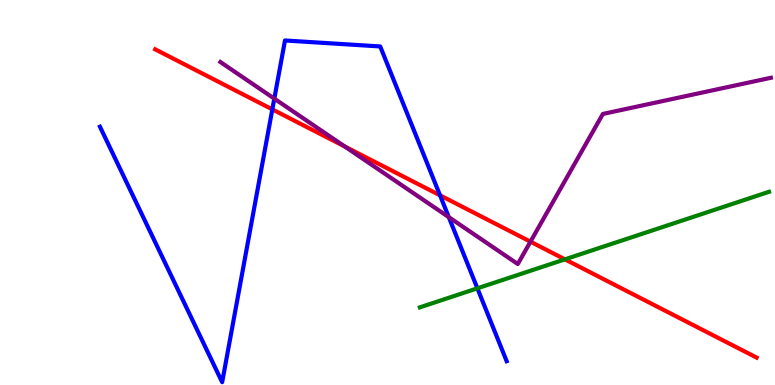[{'lines': ['blue', 'red'], 'intersections': [{'x': 3.51, 'y': 7.16}, {'x': 5.68, 'y': 4.93}]}, {'lines': ['green', 'red'], 'intersections': [{'x': 7.29, 'y': 3.26}]}, {'lines': ['purple', 'red'], 'intersections': [{'x': 4.45, 'y': 6.19}, {'x': 6.84, 'y': 3.72}]}, {'lines': ['blue', 'green'], 'intersections': [{'x': 6.16, 'y': 2.51}]}, {'lines': ['blue', 'purple'], 'intersections': [{'x': 3.54, 'y': 7.44}, {'x': 5.79, 'y': 4.36}]}, {'lines': ['green', 'purple'], 'intersections': []}]